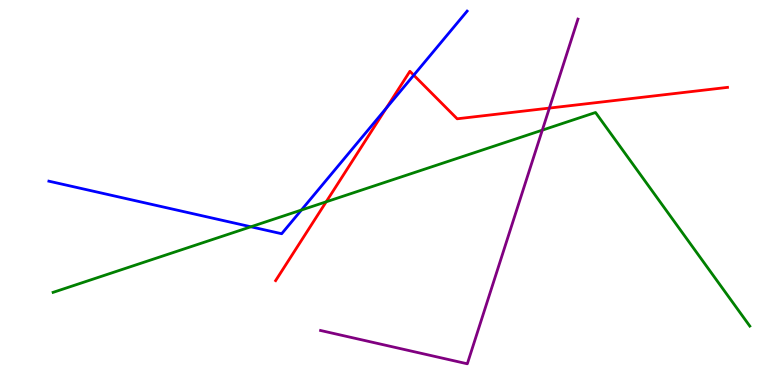[{'lines': ['blue', 'red'], 'intersections': [{'x': 4.98, 'y': 7.19}, {'x': 5.34, 'y': 8.05}]}, {'lines': ['green', 'red'], 'intersections': [{'x': 4.21, 'y': 4.76}]}, {'lines': ['purple', 'red'], 'intersections': [{'x': 7.09, 'y': 7.19}]}, {'lines': ['blue', 'green'], 'intersections': [{'x': 3.24, 'y': 4.11}, {'x': 3.89, 'y': 4.54}]}, {'lines': ['blue', 'purple'], 'intersections': []}, {'lines': ['green', 'purple'], 'intersections': [{'x': 7.0, 'y': 6.62}]}]